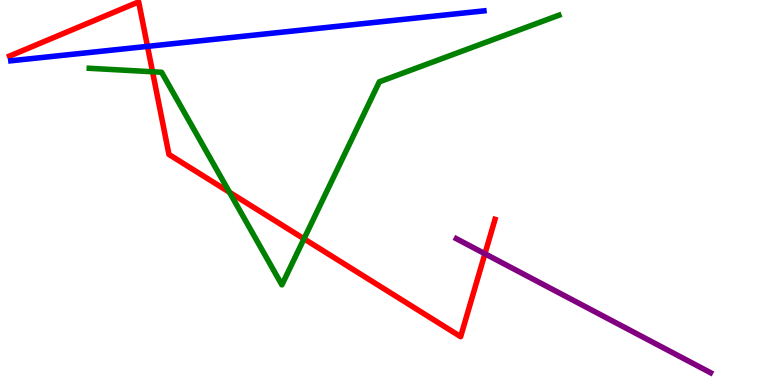[{'lines': ['blue', 'red'], 'intersections': [{'x': 1.9, 'y': 8.8}]}, {'lines': ['green', 'red'], 'intersections': [{'x': 1.97, 'y': 8.14}, {'x': 2.96, 'y': 5.01}, {'x': 3.92, 'y': 3.8}]}, {'lines': ['purple', 'red'], 'intersections': [{'x': 6.26, 'y': 3.41}]}, {'lines': ['blue', 'green'], 'intersections': []}, {'lines': ['blue', 'purple'], 'intersections': []}, {'lines': ['green', 'purple'], 'intersections': []}]